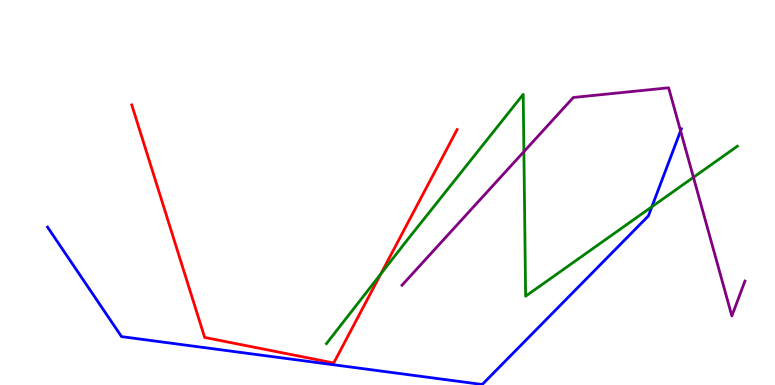[{'lines': ['blue', 'red'], 'intersections': []}, {'lines': ['green', 'red'], 'intersections': [{'x': 4.91, 'y': 2.89}]}, {'lines': ['purple', 'red'], 'intersections': []}, {'lines': ['blue', 'green'], 'intersections': [{'x': 8.41, 'y': 4.63}]}, {'lines': ['blue', 'purple'], 'intersections': [{'x': 8.78, 'y': 6.6}]}, {'lines': ['green', 'purple'], 'intersections': [{'x': 6.76, 'y': 6.06}, {'x': 8.95, 'y': 5.39}]}]